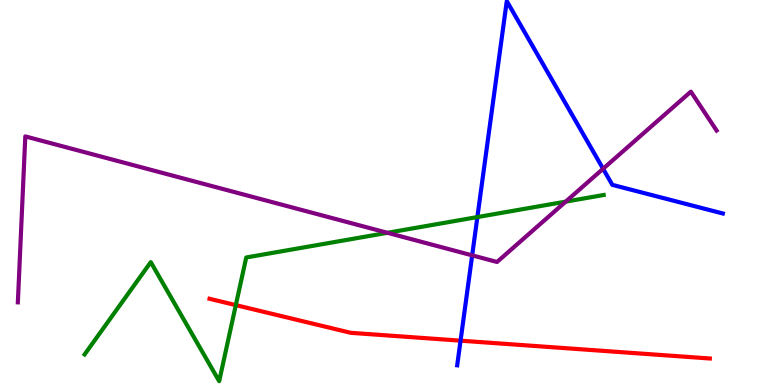[{'lines': ['blue', 'red'], 'intersections': [{'x': 5.94, 'y': 1.15}]}, {'lines': ['green', 'red'], 'intersections': [{'x': 3.04, 'y': 2.07}]}, {'lines': ['purple', 'red'], 'intersections': []}, {'lines': ['blue', 'green'], 'intersections': [{'x': 6.16, 'y': 4.36}]}, {'lines': ['blue', 'purple'], 'intersections': [{'x': 6.09, 'y': 3.37}, {'x': 7.78, 'y': 5.62}]}, {'lines': ['green', 'purple'], 'intersections': [{'x': 5.0, 'y': 3.95}, {'x': 7.3, 'y': 4.76}]}]